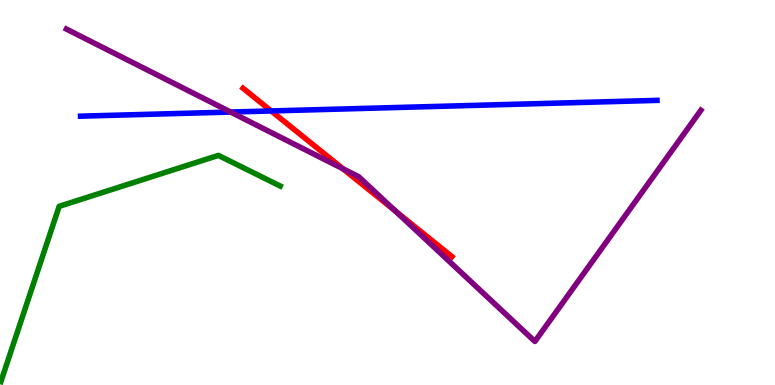[{'lines': ['blue', 'red'], 'intersections': [{'x': 3.5, 'y': 7.12}]}, {'lines': ['green', 'red'], 'intersections': []}, {'lines': ['purple', 'red'], 'intersections': [{'x': 4.43, 'y': 5.62}, {'x': 5.11, 'y': 4.51}]}, {'lines': ['blue', 'green'], 'intersections': []}, {'lines': ['blue', 'purple'], 'intersections': [{'x': 2.98, 'y': 7.09}]}, {'lines': ['green', 'purple'], 'intersections': []}]